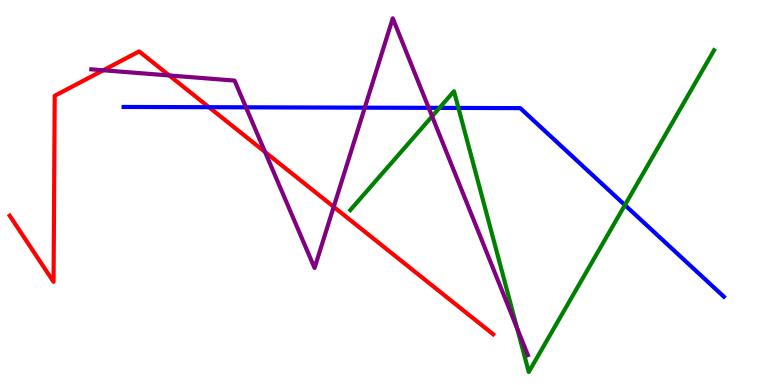[{'lines': ['blue', 'red'], 'intersections': [{'x': 2.7, 'y': 7.22}]}, {'lines': ['green', 'red'], 'intersections': []}, {'lines': ['purple', 'red'], 'intersections': [{'x': 1.33, 'y': 8.17}, {'x': 2.18, 'y': 8.04}, {'x': 3.42, 'y': 6.05}, {'x': 4.31, 'y': 4.63}]}, {'lines': ['blue', 'green'], 'intersections': [{'x': 5.67, 'y': 7.2}, {'x': 5.92, 'y': 7.2}, {'x': 8.06, 'y': 4.67}]}, {'lines': ['blue', 'purple'], 'intersections': [{'x': 3.17, 'y': 7.21}, {'x': 4.71, 'y': 7.2}, {'x': 5.53, 'y': 7.2}]}, {'lines': ['green', 'purple'], 'intersections': [{'x': 5.58, 'y': 6.98}, {'x': 6.67, 'y': 1.47}]}]